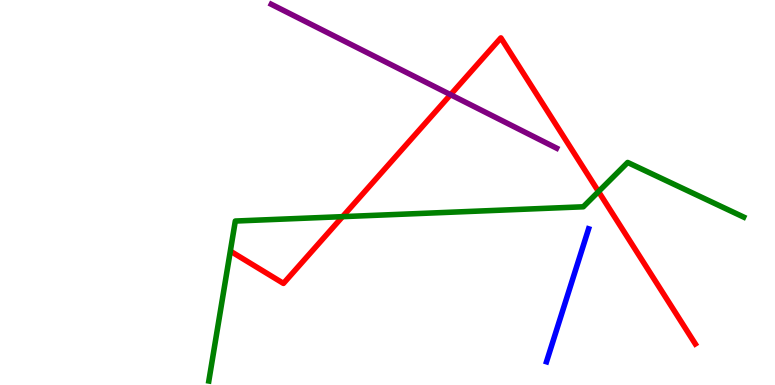[{'lines': ['blue', 'red'], 'intersections': []}, {'lines': ['green', 'red'], 'intersections': [{'x': 4.42, 'y': 4.37}, {'x': 7.72, 'y': 5.02}]}, {'lines': ['purple', 'red'], 'intersections': [{'x': 5.81, 'y': 7.54}]}, {'lines': ['blue', 'green'], 'intersections': []}, {'lines': ['blue', 'purple'], 'intersections': []}, {'lines': ['green', 'purple'], 'intersections': []}]